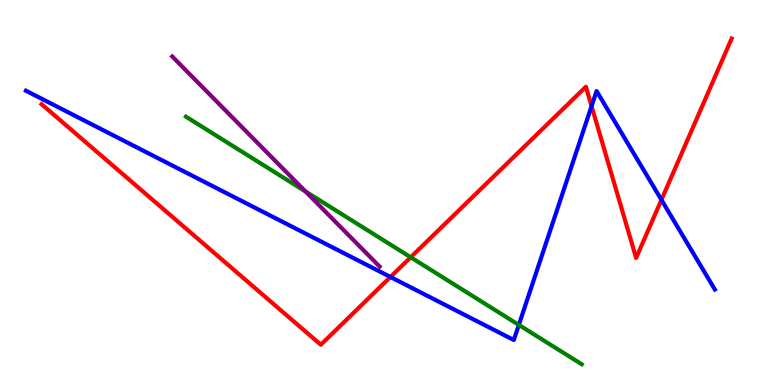[{'lines': ['blue', 'red'], 'intersections': [{'x': 5.04, 'y': 2.81}, {'x': 7.63, 'y': 7.24}, {'x': 8.53, 'y': 4.81}]}, {'lines': ['green', 'red'], 'intersections': [{'x': 5.3, 'y': 3.32}]}, {'lines': ['purple', 'red'], 'intersections': []}, {'lines': ['blue', 'green'], 'intersections': [{'x': 6.69, 'y': 1.56}]}, {'lines': ['blue', 'purple'], 'intersections': []}, {'lines': ['green', 'purple'], 'intersections': [{'x': 3.94, 'y': 5.03}]}]